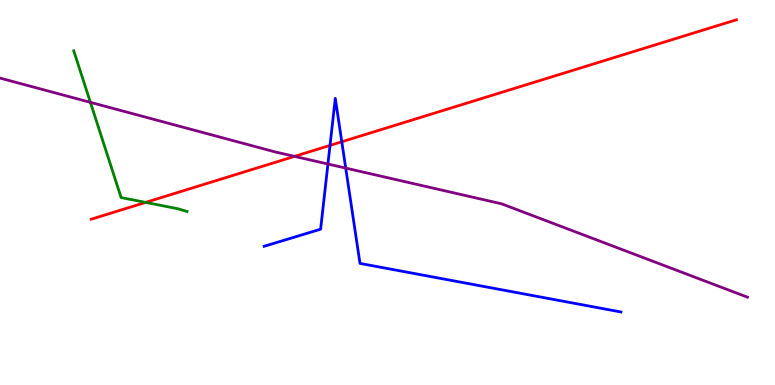[{'lines': ['blue', 'red'], 'intersections': [{'x': 4.26, 'y': 6.22}, {'x': 4.41, 'y': 6.32}]}, {'lines': ['green', 'red'], 'intersections': [{'x': 1.88, 'y': 4.74}]}, {'lines': ['purple', 'red'], 'intersections': [{'x': 3.8, 'y': 5.94}]}, {'lines': ['blue', 'green'], 'intersections': []}, {'lines': ['blue', 'purple'], 'intersections': [{'x': 4.23, 'y': 5.74}, {'x': 4.46, 'y': 5.63}]}, {'lines': ['green', 'purple'], 'intersections': [{'x': 1.17, 'y': 7.34}]}]